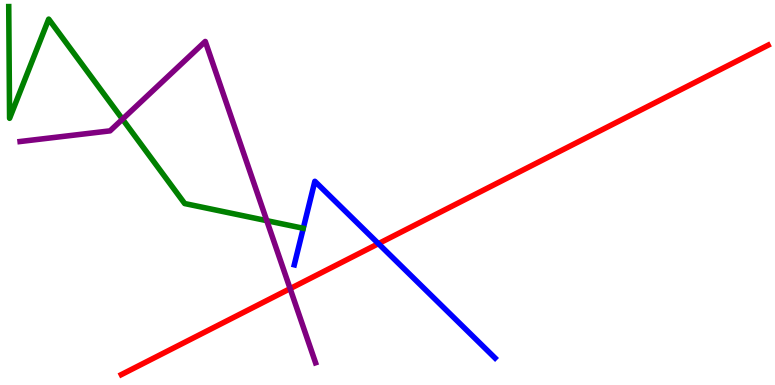[{'lines': ['blue', 'red'], 'intersections': [{'x': 4.88, 'y': 3.67}]}, {'lines': ['green', 'red'], 'intersections': []}, {'lines': ['purple', 'red'], 'intersections': [{'x': 3.74, 'y': 2.5}]}, {'lines': ['blue', 'green'], 'intersections': []}, {'lines': ['blue', 'purple'], 'intersections': []}, {'lines': ['green', 'purple'], 'intersections': [{'x': 1.58, 'y': 6.9}, {'x': 3.44, 'y': 4.27}]}]